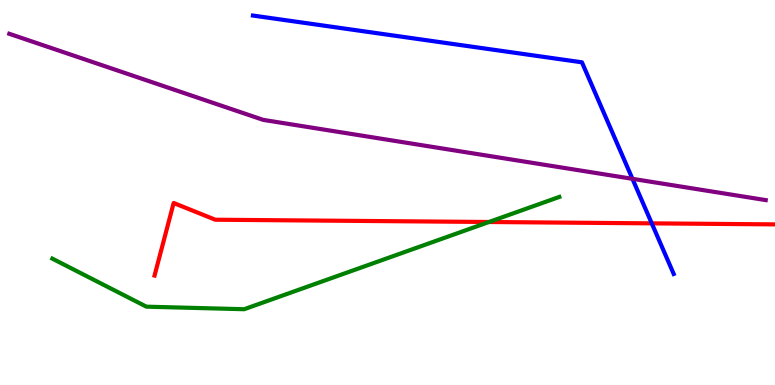[{'lines': ['blue', 'red'], 'intersections': [{'x': 8.41, 'y': 4.2}]}, {'lines': ['green', 'red'], 'intersections': [{'x': 6.31, 'y': 4.23}]}, {'lines': ['purple', 'red'], 'intersections': []}, {'lines': ['blue', 'green'], 'intersections': []}, {'lines': ['blue', 'purple'], 'intersections': [{'x': 8.16, 'y': 5.36}]}, {'lines': ['green', 'purple'], 'intersections': []}]